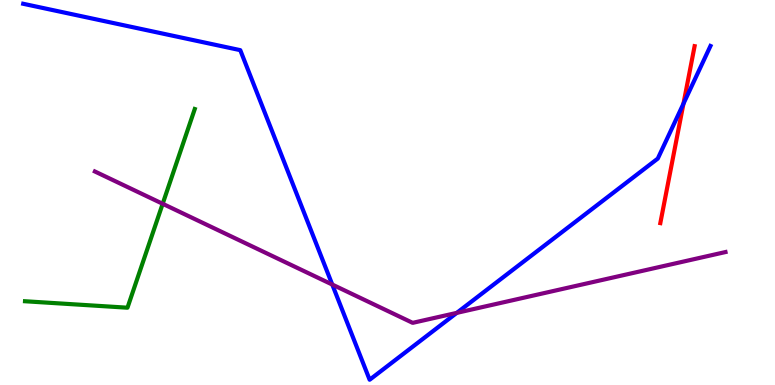[{'lines': ['blue', 'red'], 'intersections': [{'x': 8.82, 'y': 7.31}]}, {'lines': ['green', 'red'], 'intersections': []}, {'lines': ['purple', 'red'], 'intersections': []}, {'lines': ['blue', 'green'], 'intersections': []}, {'lines': ['blue', 'purple'], 'intersections': [{'x': 4.29, 'y': 2.61}, {'x': 5.89, 'y': 1.87}]}, {'lines': ['green', 'purple'], 'intersections': [{'x': 2.1, 'y': 4.71}]}]